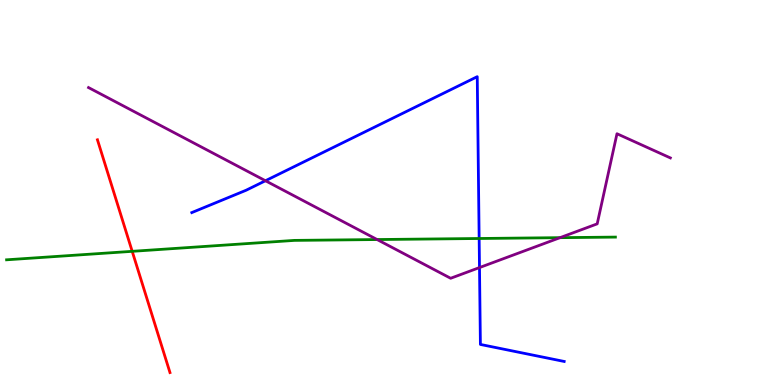[{'lines': ['blue', 'red'], 'intersections': []}, {'lines': ['green', 'red'], 'intersections': [{'x': 1.71, 'y': 3.47}]}, {'lines': ['purple', 'red'], 'intersections': []}, {'lines': ['blue', 'green'], 'intersections': [{'x': 6.18, 'y': 3.81}]}, {'lines': ['blue', 'purple'], 'intersections': [{'x': 3.43, 'y': 5.31}, {'x': 6.19, 'y': 3.05}]}, {'lines': ['green', 'purple'], 'intersections': [{'x': 4.87, 'y': 3.78}, {'x': 7.23, 'y': 3.83}]}]